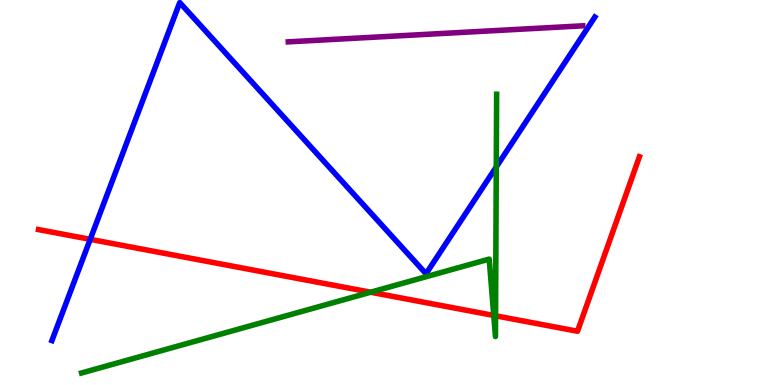[{'lines': ['blue', 'red'], 'intersections': [{'x': 1.16, 'y': 3.78}]}, {'lines': ['green', 'red'], 'intersections': [{'x': 4.78, 'y': 2.41}, {'x': 6.37, 'y': 1.81}, {'x': 6.39, 'y': 1.8}]}, {'lines': ['purple', 'red'], 'intersections': []}, {'lines': ['blue', 'green'], 'intersections': [{'x': 6.4, 'y': 5.66}]}, {'lines': ['blue', 'purple'], 'intersections': []}, {'lines': ['green', 'purple'], 'intersections': []}]